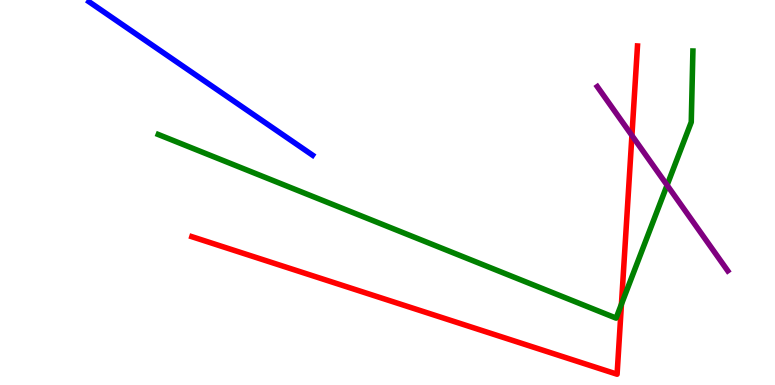[{'lines': ['blue', 'red'], 'intersections': []}, {'lines': ['green', 'red'], 'intersections': [{'x': 8.02, 'y': 2.1}]}, {'lines': ['purple', 'red'], 'intersections': [{'x': 8.15, 'y': 6.48}]}, {'lines': ['blue', 'green'], 'intersections': []}, {'lines': ['blue', 'purple'], 'intersections': []}, {'lines': ['green', 'purple'], 'intersections': [{'x': 8.61, 'y': 5.19}]}]